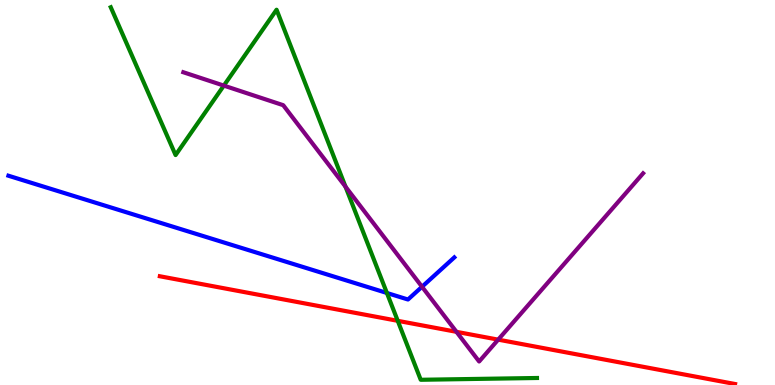[{'lines': ['blue', 'red'], 'intersections': []}, {'lines': ['green', 'red'], 'intersections': [{'x': 5.13, 'y': 1.67}]}, {'lines': ['purple', 'red'], 'intersections': [{'x': 5.89, 'y': 1.38}, {'x': 6.43, 'y': 1.18}]}, {'lines': ['blue', 'green'], 'intersections': [{'x': 4.99, 'y': 2.39}]}, {'lines': ['blue', 'purple'], 'intersections': [{'x': 5.45, 'y': 2.55}]}, {'lines': ['green', 'purple'], 'intersections': [{'x': 2.89, 'y': 7.78}, {'x': 4.46, 'y': 5.15}]}]